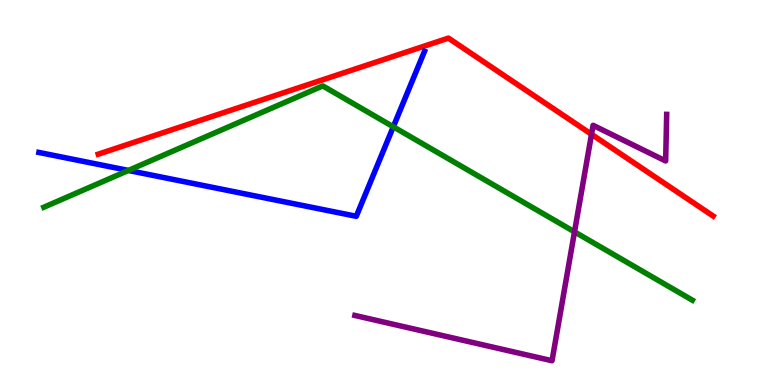[{'lines': ['blue', 'red'], 'intersections': []}, {'lines': ['green', 'red'], 'intersections': []}, {'lines': ['purple', 'red'], 'intersections': [{'x': 7.63, 'y': 6.51}]}, {'lines': ['blue', 'green'], 'intersections': [{'x': 1.66, 'y': 5.57}, {'x': 5.07, 'y': 6.71}]}, {'lines': ['blue', 'purple'], 'intersections': []}, {'lines': ['green', 'purple'], 'intersections': [{'x': 7.41, 'y': 3.98}]}]